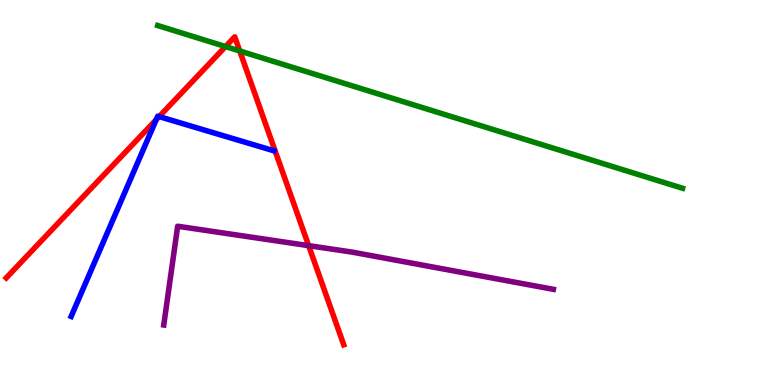[{'lines': ['blue', 'red'], 'intersections': [{'x': 2.02, 'y': 6.89}, {'x': 2.05, 'y': 6.97}]}, {'lines': ['green', 'red'], 'intersections': [{'x': 2.91, 'y': 8.79}, {'x': 3.09, 'y': 8.68}]}, {'lines': ['purple', 'red'], 'intersections': [{'x': 3.98, 'y': 3.62}]}, {'lines': ['blue', 'green'], 'intersections': []}, {'lines': ['blue', 'purple'], 'intersections': []}, {'lines': ['green', 'purple'], 'intersections': []}]